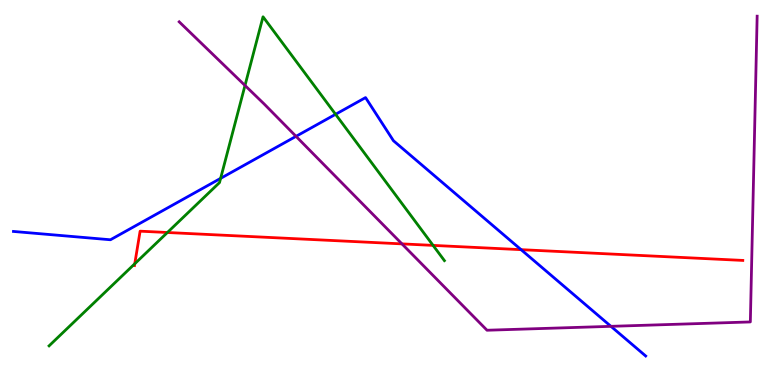[{'lines': ['blue', 'red'], 'intersections': [{'x': 6.72, 'y': 3.52}]}, {'lines': ['green', 'red'], 'intersections': [{'x': 1.74, 'y': 3.15}, {'x': 2.16, 'y': 3.96}, {'x': 5.59, 'y': 3.63}]}, {'lines': ['purple', 'red'], 'intersections': [{'x': 5.19, 'y': 3.67}]}, {'lines': ['blue', 'green'], 'intersections': [{'x': 2.85, 'y': 5.37}, {'x': 4.33, 'y': 7.03}]}, {'lines': ['blue', 'purple'], 'intersections': [{'x': 3.82, 'y': 6.46}, {'x': 7.88, 'y': 1.52}]}, {'lines': ['green', 'purple'], 'intersections': [{'x': 3.16, 'y': 7.78}]}]